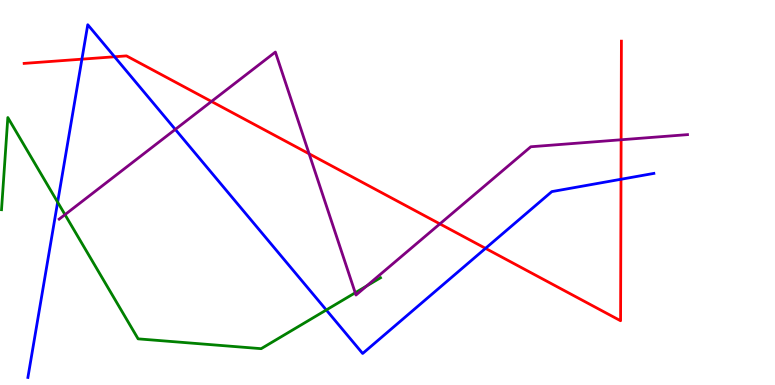[{'lines': ['blue', 'red'], 'intersections': [{'x': 1.06, 'y': 8.46}, {'x': 1.48, 'y': 8.53}, {'x': 6.26, 'y': 3.55}, {'x': 8.01, 'y': 5.34}]}, {'lines': ['green', 'red'], 'intersections': []}, {'lines': ['purple', 'red'], 'intersections': [{'x': 2.73, 'y': 7.36}, {'x': 3.99, 'y': 6.01}, {'x': 5.68, 'y': 4.18}, {'x': 8.01, 'y': 6.37}]}, {'lines': ['blue', 'green'], 'intersections': [{'x': 0.744, 'y': 4.75}, {'x': 4.21, 'y': 1.95}]}, {'lines': ['blue', 'purple'], 'intersections': [{'x': 2.26, 'y': 6.64}]}, {'lines': ['green', 'purple'], 'intersections': [{'x': 0.839, 'y': 4.42}, {'x': 4.58, 'y': 2.4}, {'x': 4.73, 'y': 2.57}]}]